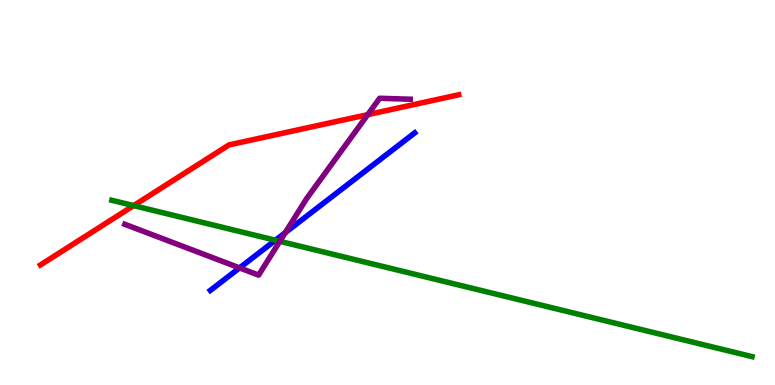[{'lines': ['blue', 'red'], 'intersections': []}, {'lines': ['green', 'red'], 'intersections': [{'x': 1.72, 'y': 4.66}]}, {'lines': ['purple', 'red'], 'intersections': [{'x': 4.75, 'y': 7.02}]}, {'lines': ['blue', 'green'], 'intersections': [{'x': 3.55, 'y': 3.76}]}, {'lines': ['blue', 'purple'], 'intersections': [{'x': 3.09, 'y': 3.04}, {'x': 3.68, 'y': 3.96}]}, {'lines': ['green', 'purple'], 'intersections': [{'x': 3.61, 'y': 3.73}]}]